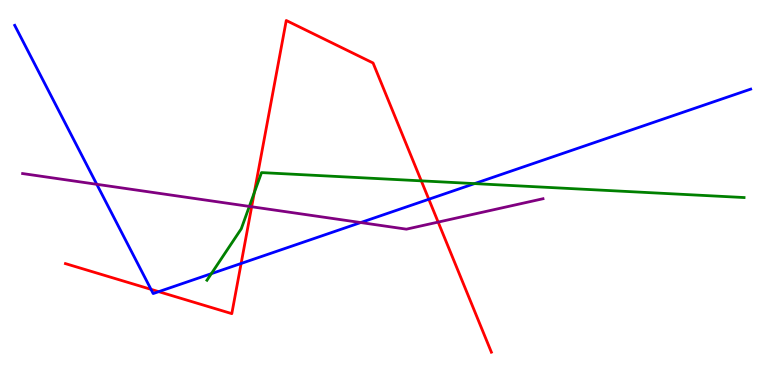[{'lines': ['blue', 'red'], 'intersections': [{'x': 1.95, 'y': 2.48}, {'x': 2.05, 'y': 2.42}, {'x': 3.11, 'y': 3.16}, {'x': 5.53, 'y': 4.82}]}, {'lines': ['green', 'red'], 'intersections': [{'x': 3.28, 'y': 4.99}, {'x': 5.44, 'y': 5.3}]}, {'lines': ['purple', 'red'], 'intersections': [{'x': 3.25, 'y': 4.63}, {'x': 5.65, 'y': 4.23}]}, {'lines': ['blue', 'green'], 'intersections': [{'x': 2.73, 'y': 2.89}, {'x': 6.12, 'y': 5.23}]}, {'lines': ['blue', 'purple'], 'intersections': [{'x': 1.25, 'y': 5.21}, {'x': 4.65, 'y': 4.22}]}, {'lines': ['green', 'purple'], 'intersections': [{'x': 3.22, 'y': 4.64}]}]